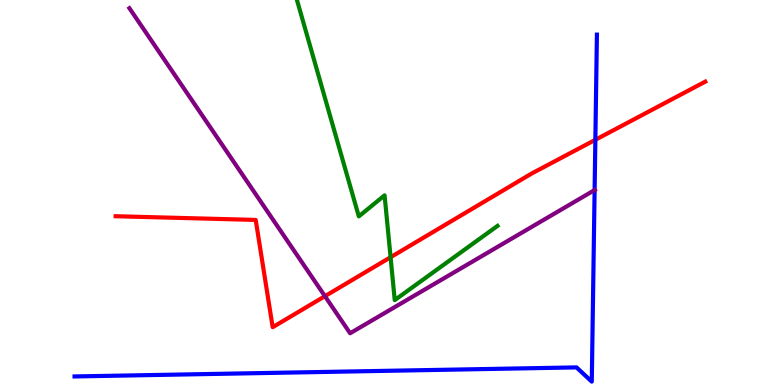[{'lines': ['blue', 'red'], 'intersections': [{'x': 7.68, 'y': 6.37}]}, {'lines': ['green', 'red'], 'intersections': [{'x': 5.04, 'y': 3.32}]}, {'lines': ['purple', 'red'], 'intersections': [{'x': 4.19, 'y': 2.31}]}, {'lines': ['blue', 'green'], 'intersections': []}, {'lines': ['blue', 'purple'], 'intersections': [{'x': 7.67, 'y': 5.06}]}, {'lines': ['green', 'purple'], 'intersections': []}]